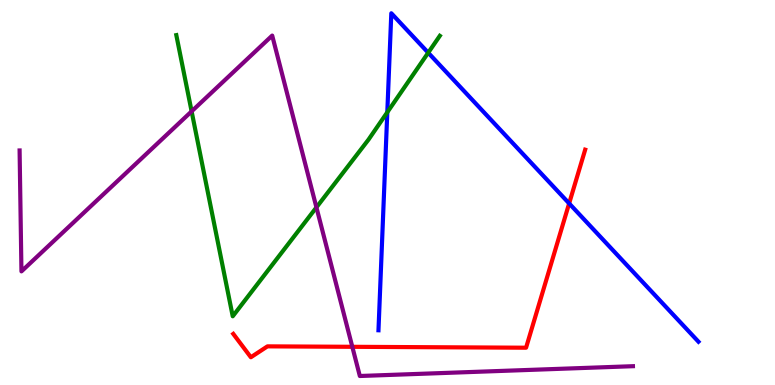[{'lines': ['blue', 'red'], 'intersections': [{'x': 7.34, 'y': 4.72}]}, {'lines': ['green', 'red'], 'intersections': []}, {'lines': ['purple', 'red'], 'intersections': [{'x': 4.55, 'y': 0.992}]}, {'lines': ['blue', 'green'], 'intersections': [{'x': 5.0, 'y': 7.08}, {'x': 5.53, 'y': 8.63}]}, {'lines': ['blue', 'purple'], 'intersections': []}, {'lines': ['green', 'purple'], 'intersections': [{'x': 2.47, 'y': 7.11}, {'x': 4.08, 'y': 4.61}]}]